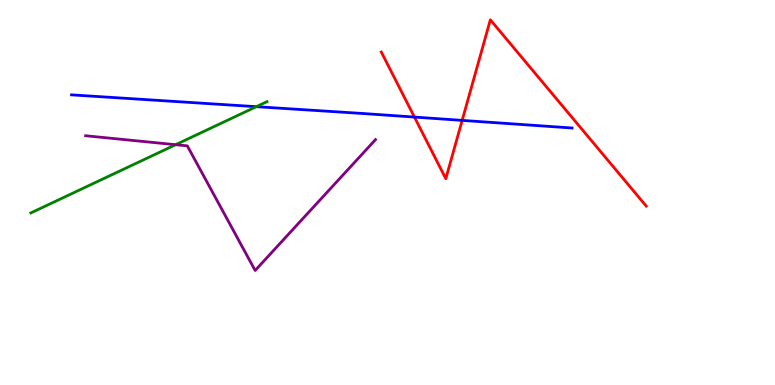[{'lines': ['blue', 'red'], 'intersections': [{'x': 5.35, 'y': 6.96}, {'x': 5.96, 'y': 6.87}]}, {'lines': ['green', 'red'], 'intersections': []}, {'lines': ['purple', 'red'], 'intersections': []}, {'lines': ['blue', 'green'], 'intersections': [{'x': 3.31, 'y': 7.23}]}, {'lines': ['blue', 'purple'], 'intersections': []}, {'lines': ['green', 'purple'], 'intersections': [{'x': 2.27, 'y': 6.24}]}]